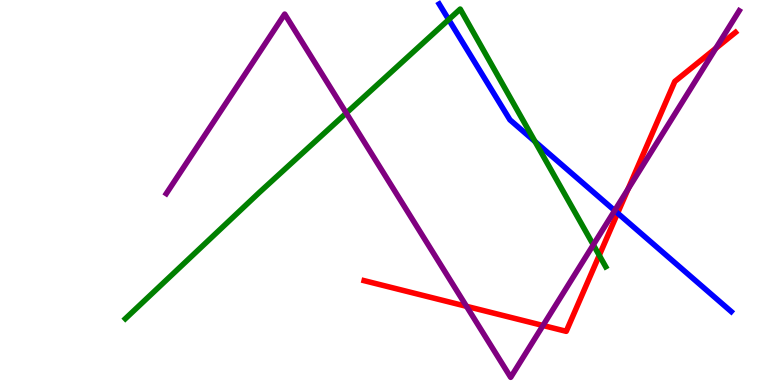[{'lines': ['blue', 'red'], 'intersections': [{'x': 7.97, 'y': 4.46}]}, {'lines': ['green', 'red'], 'intersections': [{'x': 7.73, 'y': 3.37}]}, {'lines': ['purple', 'red'], 'intersections': [{'x': 6.02, 'y': 2.04}, {'x': 7.01, 'y': 1.55}, {'x': 8.1, 'y': 5.09}, {'x': 9.24, 'y': 8.75}]}, {'lines': ['blue', 'green'], 'intersections': [{'x': 5.79, 'y': 9.49}, {'x': 6.9, 'y': 6.32}]}, {'lines': ['blue', 'purple'], 'intersections': [{'x': 7.93, 'y': 4.53}]}, {'lines': ['green', 'purple'], 'intersections': [{'x': 4.47, 'y': 7.06}, {'x': 7.66, 'y': 3.64}]}]